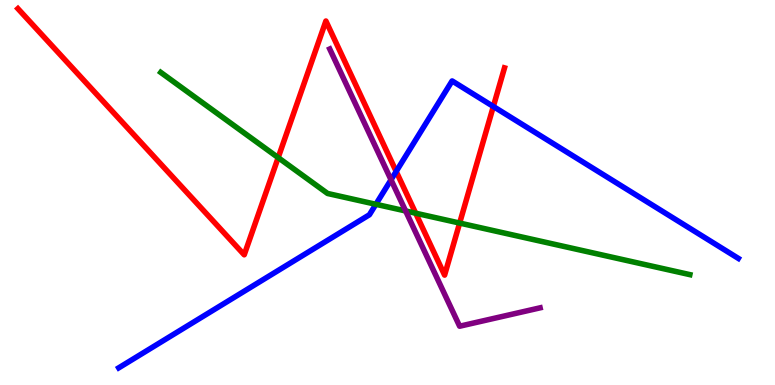[{'lines': ['blue', 'red'], 'intersections': [{'x': 5.11, 'y': 5.55}, {'x': 6.37, 'y': 7.23}]}, {'lines': ['green', 'red'], 'intersections': [{'x': 3.59, 'y': 5.91}, {'x': 5.36, 'y': 4.46}, {'x': 5.93, 'y': 4.21}]}, {'lines': ['purple', 'red'], 'intersections': []}, {'lines': ['blue', 'green'], 'intersections': [{'x': 4.85, 'y': 4.69}]}, {'lines': ['blue', 'purple'], 'intersections': [{'x': 5.05, 'y': 5.33}]}, {'lines': ['green', 'purple'], 'intersections': [{'x': 5.23, 'y': 4.52}]}]